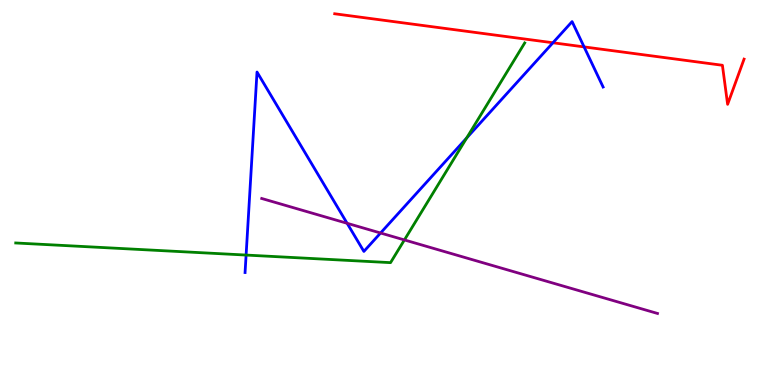[{'lines': ['blue', 'red'], 'intersections': [{'x': 7.13, 'y': 8.89}, {'x': 7.54, 'y': 8.78}]}, {'lines': ['green', 'red'], 'intersections': []}, {'lines': ['purple', 'red'], 'intersections': []}, {'lines': ['blue', 'green'], 'intersections': [{'x': 3.18, 'y': 3.38}, {'x': 6.02, 'y': 6.42}]}, {'lines': ['blue', 'purple'], 'intersections': [{'x': 4.48, 'y': 4.2}, {'x': 4.91, 'y': 3.95}]}, {'lines': ['green', 'purple'], 'intersections': [{'x': 5.22, 'y': 3.77}]}]